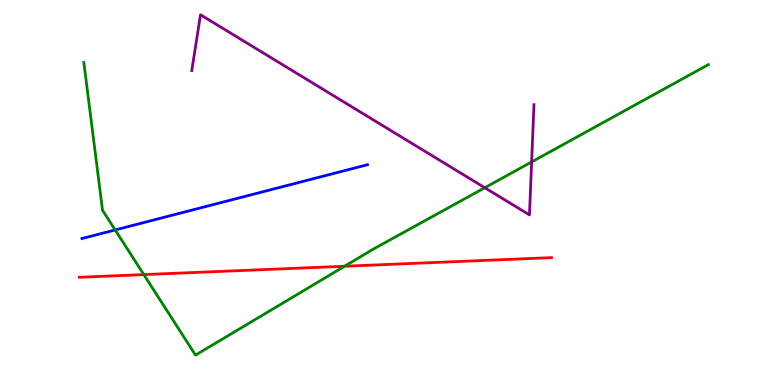[{'lines': ['blue', 'red'], 'intersections': []}, {'lines': ['green', 'red'], 'intersections': [{'x': 1.86, 'y': 2.87}, {'x': 4.45, 'y': 3.08}]}, {'lines': ['purple', 'red'], 'intersections': []}, {'lines': ['blue', 'green'], 'intersections': [{'x': 1.49, 'y': 4.03}]}, {'lines': ['blue', 'purple'], 'intersections': []}, {'lines': ['green', 'purple'], 'intersections': [{'x': 6.26, 'y': 5.12}, {'x': 6.86, 'y': 5.79}]}]